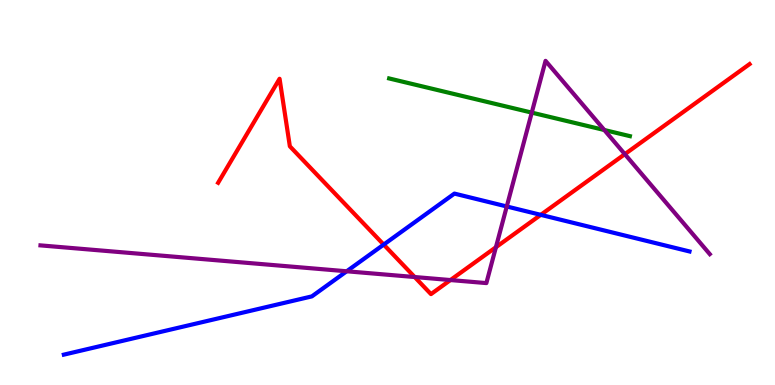[{'lines': ['blue', 'red'], 'intersections': [{'x': 4.95, 'y': 3.65}, {'x': 6.98, 'y': 4.42}]}, {'lines': ['green', 'red'], 'intersections': []}, {'lines': ['purple', 'red'], 'intersections': [{'x': 5.35, 'y': 2.8}, {'x': 5.81, 'y': 2.73}, {'x': 6.4, 'y': 3.58}, {'x': 8.06, 'y': 6.0}]}, {'lines': ['blue', 'green'], 'intersections': []}, {'lines': ['blue', 'purple'], 'intersections': [{'x': 4.47, 'y': 2.95}, {'x': 6.54, 'y': 4.64}]}, {'lines': ['green', 'purple'], 'intersections': [{'x': 6.86, 'y': 7.07}, {'x': 7.8, 'y': 6.62}]}]